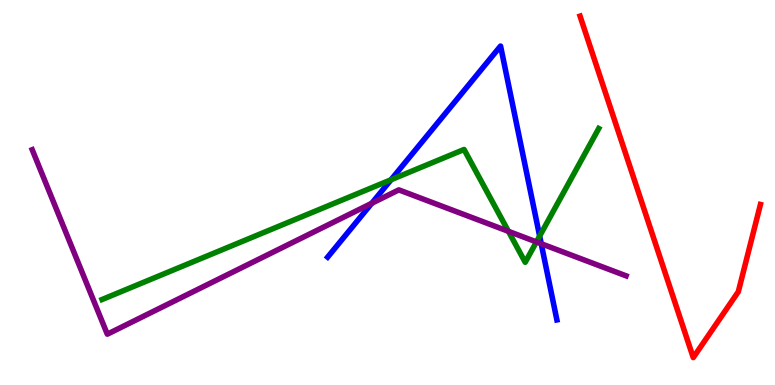[{'lines': ['blue', 'red'], 'intersections': []}, {'lines': ['green', 'red'], 'intersections': []}, {'lines': ['purple', 'red'], 'intersections': []}, {'lines': ['blue', 'green'], 'intersections': [{'x': 5.05, 'y': 5.33}, {'x': 6.96, 'y': 3.87}]}, {'lines': ['blue', 'purple'], 'intersections': [{'x': 4.8, 'y': 4.72}, {'x': 6.98, 'y': 3.67}]}, {'lines': ['green', 'purple'], 'intersections': [{'x': 6.56, 'y': 3.99}, {'x': 6.92, 'y': 3.72}]}]